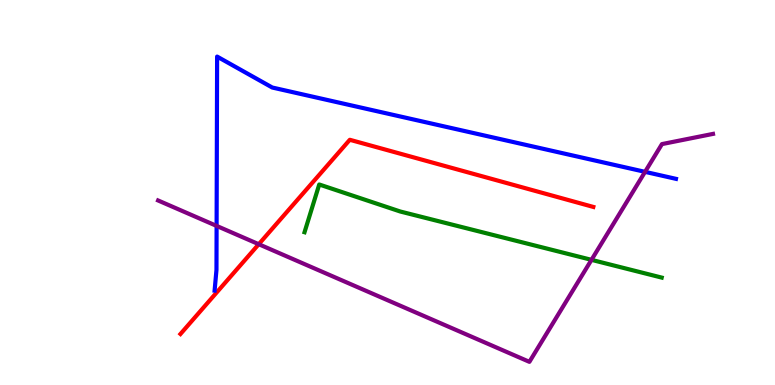[{'lines': ['blue', 'red'], 'intersections': []}, {'lines': ['green', 'red'], 'intersections': []}, {'lines': ['purple', 'red'], 'intersections': [{'x': 3.34, 'y': 3.66}]}, {'lines': ['blue', 'green'], 'intersections': []}, {'lines': ['blue', 'purple'], 'intersections': [{'x': 2.79, 'y': 4.13}, {'x': 8.32, 'y': 5.54}]}, {'lines': ['green', 'purple'], 'intersections': [{'x': 7.63, 'y': 3.25}]}]